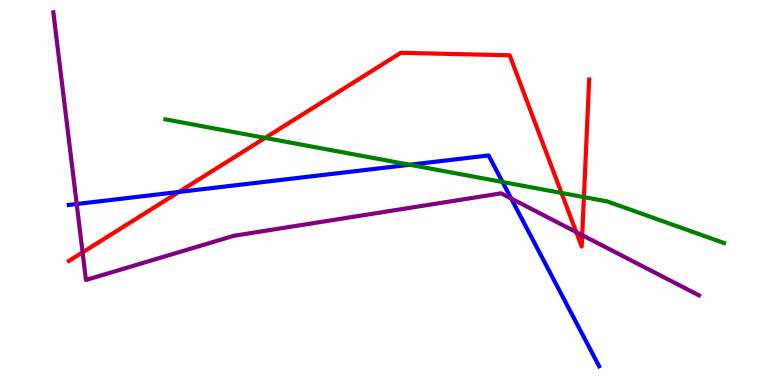[{'lines': ['blue', 'red'], 'intersections': [{'x': 2.31, 'y': 5.01}]}, {'lines': ['green', 'red'], 'intersections': [{'x': 3.42, 'y': 6.42}, {'x': 7.25, 'y': 4.99}, {'x': 7.53, 'y': 4.88}]}, {'lines': ['purple', 'red'], 'intersections': [{'x': 1.07, 'y': 3.45}, {'x': 7.44, 'y': 3.97}, {'x': 7.51, 'y': 3.89}]}, {'lines': ['blue', 'green'], 'intersections': [{'x': 5.29, 'y': 5.72}, {'x': 6.48, 'y': 5.27}]}, {'lines': ['blue', 'purple'], 'intersections': [{'x': 0.99, 'y': 4.7}, {'x': 6.6, 'y': 4.84}]}, {'lines': ['green', 'purple'], 'intersections': []}]